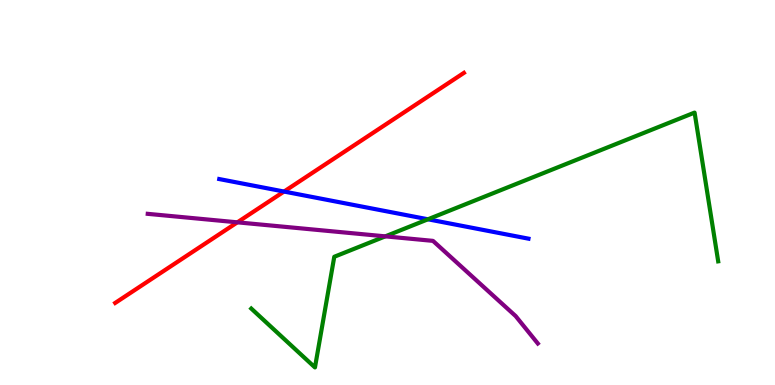[{'lines': ['blue', 'red'], 'intersections': [{'x': 3.66, 'y': 5.02}]}, {'lines': ['green', 'red'], 'intersections': []}, {'lines': ['purple', 'red'], 'intersections': [{'x': 3.06, 'y': 4.23}]}, {'lines': ['blue', 'green'], 'intersections': [{'x': 5.52, 'y': 4.3}]}, {'lines': ['blue', 'purple'], 'intersections': []}, {'lines': ['green', 'purple'], 'intersections': [{'x': 4.97, 'y': 3.86}]}]